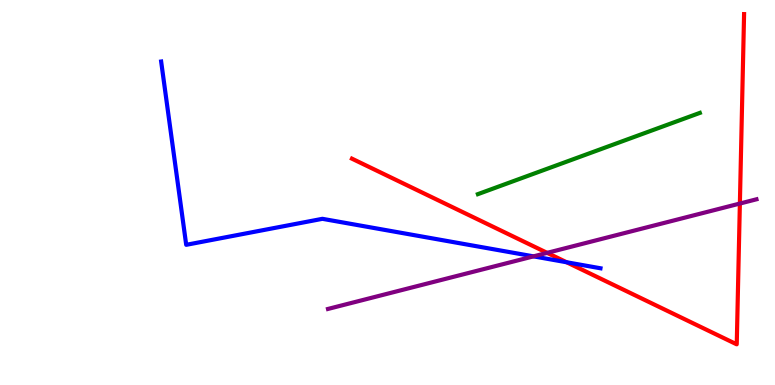[{'lines': ['blue', 'red'], 'intersections': [{'x': 7.31, 'y': 3.19}]}, {'lines': ['green', 'red'], 'intersections': []}, {'lines': ['purple', 'red'], 'intersections': [{'x': 7.06, 'y': 3.43}, {'x': 9.55, 'y': 4.71}]}, {'lines': ['blue', 'green'], 'intersections': []}, {'lines': ['blue', 'purple'], 'intersections': [{'x': 6.88, 'y': 3.34}]}, {'lines': ['green', 'purple'], 'intersections': []}]